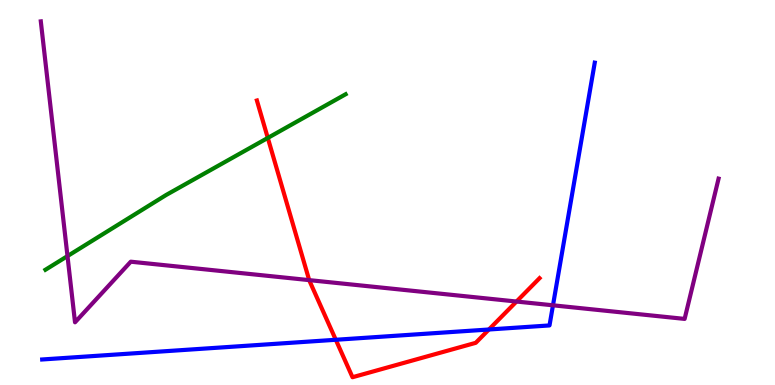[{'lines': ['blue', 'red'], 'intersections': [{'x': 4.33, 'y': 1.17}, {'x': 6.31, 'y': 1.44}]}, {'lines': ['green', 'red'], 'intersections': [{'x': 3.46, 'y': 6.42}]}, {'lines': ['purple', 'red'], 'intersections': [{'x': 3.99, 'y': 2.72}, {'x': 6.66, 'y': 2.17}]}, {'lines': ['blue', 'green'], 'intersections': []}, {'lines': ['blue', 'purple'], 'intersections': [{'x': 7.14, 'y': 2.07}]}, {'lines': ['green', 'purple'], 'intersections': [{'x': 0.871, 'y': 3.35}]}]